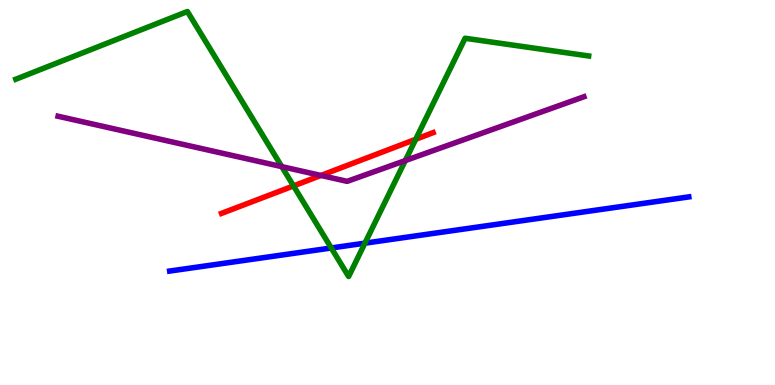[{'lines': ['blue', 'red'], 'intersections': []}, {'lines': ['green', 'red'], 'intersections': [{'x': 3.79, 'y': 5.17}, {'x': 5.36, 'y': 6.38}]}, {'lines': ['purple', 'red'], 'intersections': [{'x': 4.14, 'y': 5.44}]}, {'lines': ['blue', 'green'], 'intersections': [{'x': 4.27, 'y': 3.56}, {'x': 4.71, 'y': 3.68}]}, {'lines': ['blue', 'purple'], 'intersections': []}, {'lines': ['green', 'purple'], 'intersections': [{'x': 3.64, 'y': 5.67}, {'x': 5.23, 'y': 5.83}]}]